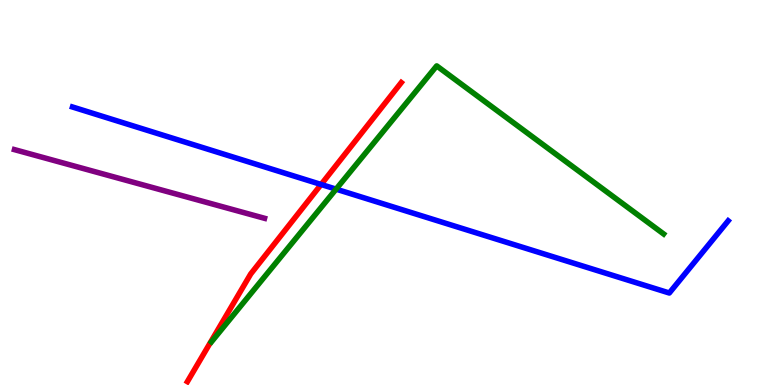[{'lines': ['blue', 'red'], 'intersections': [{'x': 4.14, 'y': 5.21}]}, {'lines': ['green', 'red'], 'intersections': []}, {'lines': ['purple', 'red'], 'intersections': []}, {'lines': ['blue', 'green'], 'intersections': [{'x': 4.34, 'y': 5.09}]}, {'lines': ['blue', 'purple'], 'intersections': []}, {'lines': ['green', 'purple'], 'intersections': []}]